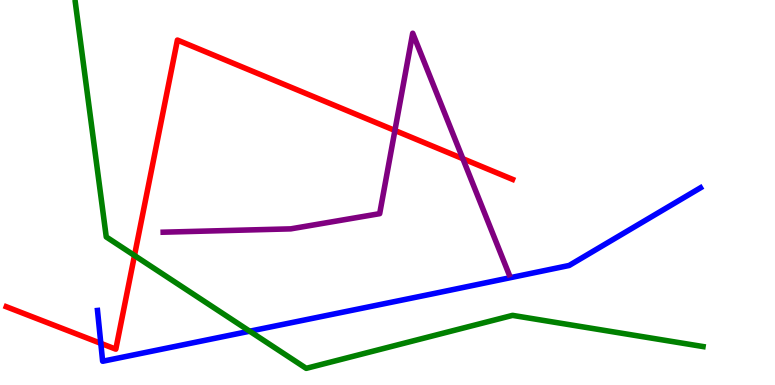[{'lines': ['blue', 'red'], 'intersections': [{'x': 1.3, 'y': 1.08}]}, {'lines': ['green', 'red'], 'intersections': [{'x': 1.74, 'y': 3.36}]}, {'lines': ['purple', 'red'], 'intersections': [{'x': 5.1, 'y': 6.61}, {'x': 5.97, 'y': 5.88}]}, {'lines': ['blue', 'green'], 'intersections': [{'x': 3.22, 'y': 1.4}]}, {'lines': ['blue', 'purple'], 'intersections': []}, {'lines': ['green', 'purple'], 'intersections': []}]